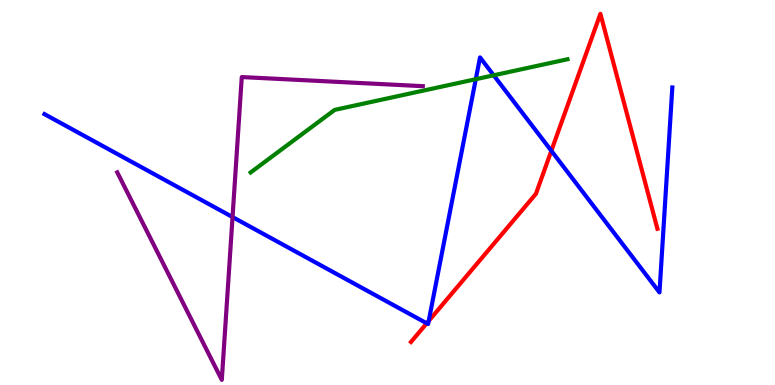[{'lines': ['blue', 'red'], 'intersections': [{'x': 5.51, 'y': 1.6}, {'x': 5.53, 'y': 1.66}, {'x': 7.11, 'y': 6.08}]}, {'lines': ['green', 'red'], 'intersections': []}, {'lines': ['purple', 'red'], 'intersections': []}, {'lines': ['blue', 'green'], 'intersections': [{'x': 6.14, 'y': 7.94}, {'x': 6.37, 'y': 8.04}]}, {'lines': ['blue', 'purple'], 'intersections': [{'x': 3.0, 'y': 4.36}]}, {'lines': ['green', 'purple'], 'intersections': []}]